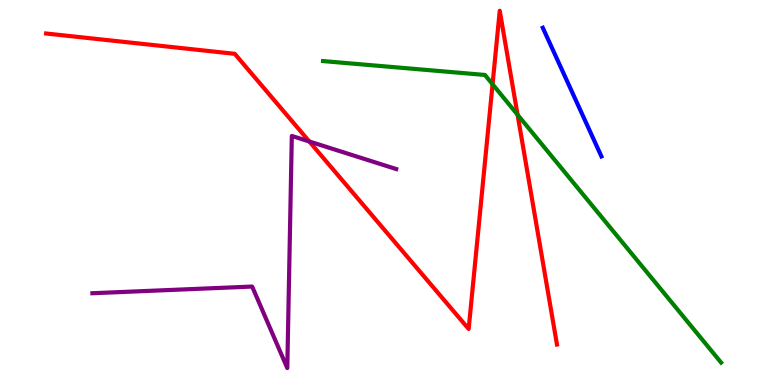[{'lines': ['blue', 'red'], 'intersections': []}, {'lines': ['green', 'red'], 'intersections': [{'x': 6.36, 'y': 7.81}, {'x': 6.68, 'y': 7.02}]}, {'lines': ['purple', 'red'], 'intersections': [{'x': 3.99, 'y': 6.33}]}, {'lines': ['blue', 'green'], 'intersections': []}, {'lines': ['blue', 'purple'], 'intersections': []}, {'lines': ['green', 'purple'], 'intersections': []}]